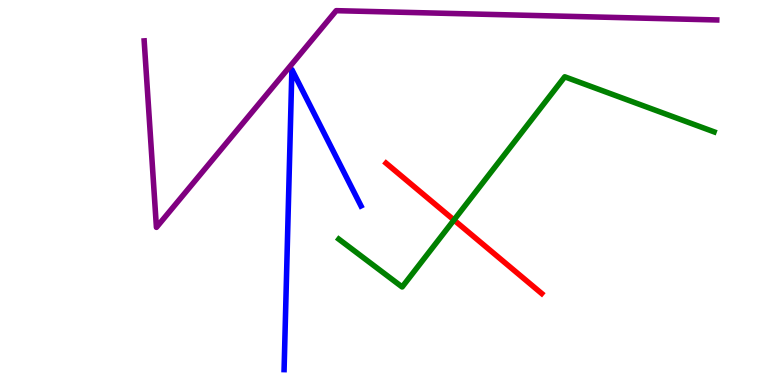[{'lines': ['blue', 'red'], 'intersections': []}, {'lines': ['green', 'red'], 'intersections': [{'x': 5.86, 'y': 4.29}]}, {'lines': ['purple', 'red'], 'intersections': []}, {'lines': ['blue', 'green'], 'intersections': []}, {'lines': ['blue', 'purple'], 'intersections': []}, {'lines': ['green', 'purple'], 'intersections': []}]